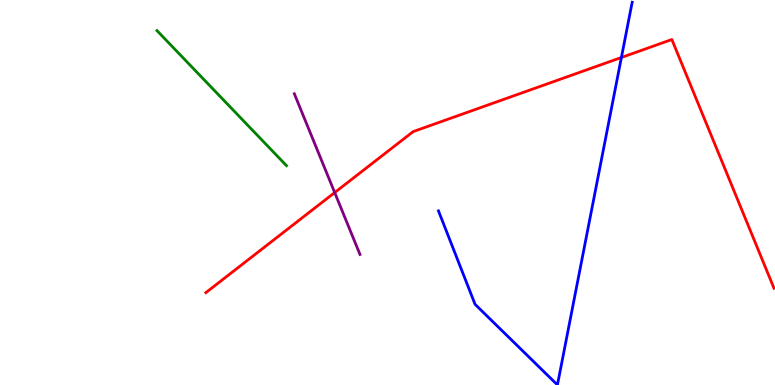[{'lines': ['blue', 'red'], 'intersections': [{'x': 8.02, 'y': 8.51}]}, {'lines': ['green', 'red'], 'intersections': []}, {'lines': ['purple', 'red'], 'intersections': [{'x': 4.32, 'y': 5.0}]}, {'lines': ['blue', 'green'], 'intersections': []}, {'lines': ['blue', 'purple'], 'intersections': []}, {'lines': ['green', 'purple'], 'intersections': []}]